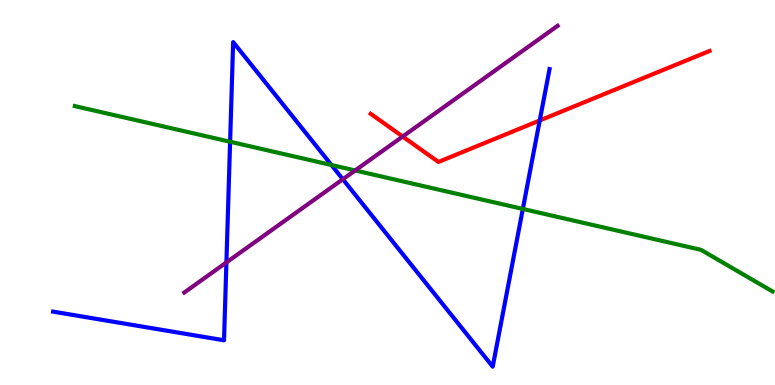[{'lines': ['blue', 'red'], 'intersections': [{'x': 6.96, 'y': 6.87}]}, {'lines': ['green', 'red'], 'intersections': []}, {'lines': ['purple', 'red'], 'intersections': [{'x': 5.2, 'y': 6.45}]}, {'lines': ['blue', 'green'], 'intersections': [{'x': 2.97, 'y': 6.32}, {'x': 4.28, 'y': 5.71}, {'x': 6.75, 'y': 4.57}]}, {'lines': ['blue', 'purple'], 'intersections': [{'x': 2.92, 'y': 3.18}, {'x': 4.42, 'y': 5.34}]}, {'lines': ['green', 'purple'], 'intersections': [{'x': 4.58, 'y': 5.57}]}]